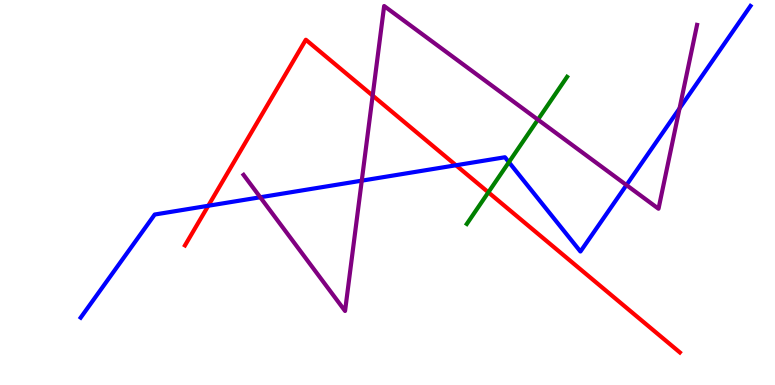[{'lines': ['blue', 'red'], 'intersections': [{'x': 2.69, 'y': 4.66}, {'x': 5.88, 'y': 5.71}]}, {'lines': ['green', 'red'], 'intersections': [{'x': 6.3, 'y': 5.0}]}, {'lines': ['purple', 'red'], 'intersections': [{'x': 4.81, 'y': 7.52}]}, {'lines': ['blue', 'green'], 'intersections': [{'x': 6.57, 'y': 5.79}]}, {'lines': ['blue', 'purple'], 'intersections': [{'x': 3.36, 'y': 4.88}, {'x': 4.67, 'y': 5.31}, {'x': 8.08, 'y': 5.19}, {'x': 8.77, 'y': 7.18}]}, {'lines': ['green', 'purple'], 'intersections': [{'x': 6.94, 'y': 6.89}]}]